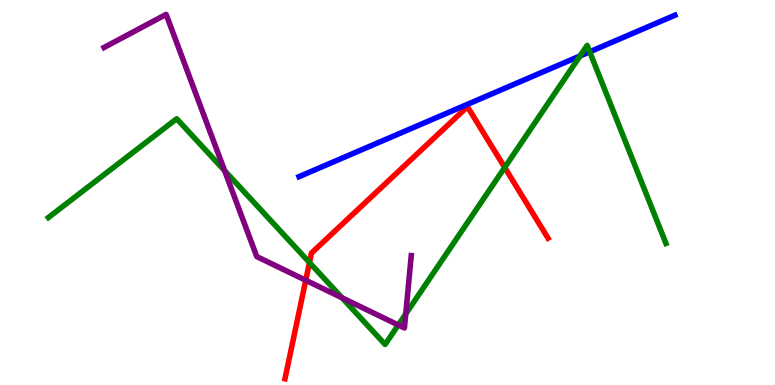[{'lines': ['blue', 'red'], 'intersections': []}, {'lines': ['green', 'red'], 'intersections': [{'x': 3.99, 'y': 3.18}, {'x': 6.51, 'y': 5.65}]}, {'lines': ['purple', 'red'], 'intersections': [{'x': 3.95, 'y': 2.72}]}, {'lines': ['blue', 'green'], 'intersections': [{'x': 7.48, 'y': 8.55}, {'x': 7.61, 'y': 8.65}]}, {'lines': ['blue', 'purple'], 'intersections': []}, {'lines': ['green', 'purple'], 'intersections': [{'x': 2.9, 'y': 5.57}, {'x': 4.41, 'y': 2.26}, {'x': 5.14, 'y': 1.56}, {'x': 5.24, 'y': 1.85}]}]